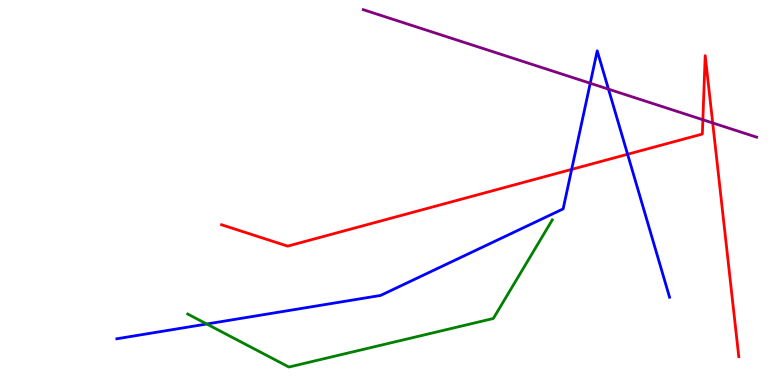[{'lines': ['blue', 'red'], 'intersections': [{'x': 7.38, 'y': 5.6}, {'x': 8.1, 'y': 5.99}]}, {'lines': ['green', 'red'], 'intersections': []}, {'lines': ['purple', 'red'], 'intersections': [{'x': 9.07, 'y': 6.89}, {'x': 9.2, 'y': 6.81}]}, {'lines': ['blue', 'green'], 'intersections': [{'x': 2.67, 'y': 1.58}]}, {'lines': ['blue', 'purple'], 'intersections': [{'x': 7.62, 'y': 7.84}, {'x': 7.85, 'y': 7.68}]}, {'lines': ['green', 'purple'], 'intersections': []}]